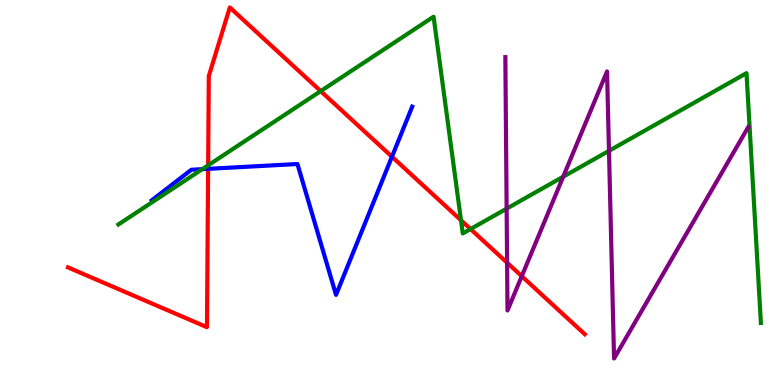[{'lines': ['blue', 'red'], 'intersections': [{'x': 2.69, 'y': 5.61}, {'x': 5.06, 'y': 5.93}]}, {'lines': ['green', 'red'], 'intersections': [{'x': 2.69, 'y': 5.71}, {'x': 4.14, 'y': 7.63}, {'x': 5.95, 'y': 4.28}, {'x': 6.07, 'y': 4.05}]}, {'lines': ['purple', 'red'], 'intersections': [{'x': 6.54, 'y': 3.18}, {'x': 6.73, 'y': 2.83}]}, {'lines': ['blue', 'green'], 'intersections': [{'x': 2.61, 'y': 5.61}]}, {'lines': ['blue', 'purple'], 'intersections': []}, {'lines': ['green', 'purple'], 'intersections': [{'x': 6.54, 'y': 4.58}, {'x': 7.27, 'y': 5.41}, {'x': 7.86, 'y': 6.08}]}]